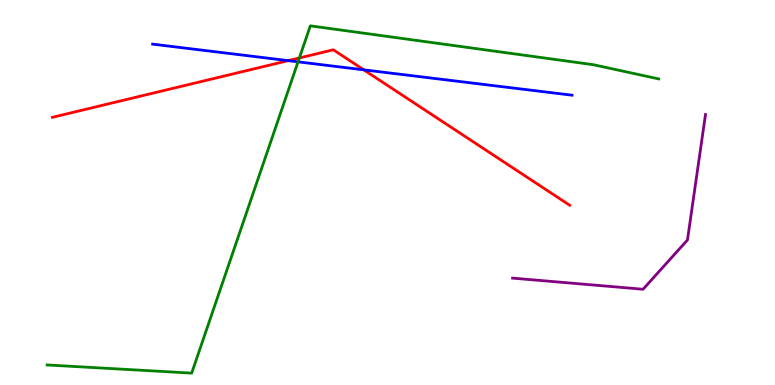[{'lines': ['blue', 'red'], 'intersections': [{'x': 3.72, 'y': 8.42}, {'x': 4.69, 'y': 8.19}]}, {'lines': ['green', 'red'], 'intersections': [{'x': 3.86, 'y': 8.49}]}, {'lines': ['purple', 'red'], 'intersections': []}, {'lines': ['blue', 'green'], 'intersections': [{'x': 3.85, 'y': 8.39}]}, {'lines': ['blue', 'purple'], 'intersections': []}, {'lines': ['green', 'purple'], 'intersections': []}]